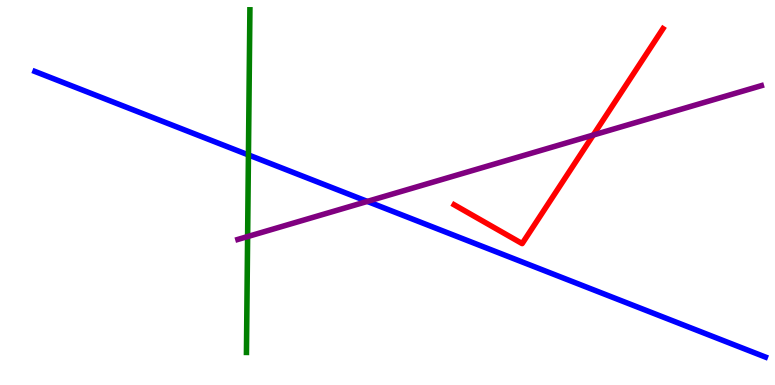[{'lines': ['blue', 'red'], 'intersections': []}, {'lines': ['green', 'red'], 'intersections': []}, {'lines': ['purple', 'red'], 'intersections': [{'x': 7.66, 'y': 6.49}]}, {'lines': ['blue', 'green'], 'intersections': [{'x': 3.21, 'y': 5.98}]}, {'lines': ['blue', 'purple'], 'intersections': [{'x': 4.74, 'y': 4.77}]}, {'lines': ['green', 'purple'], 'intersections': [{'x': 3.2, 'y': 3.86}]}]